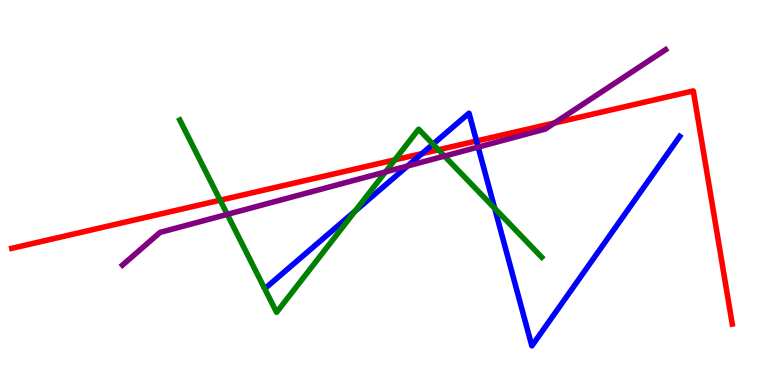[{'lines': ['blue', 'red'], 'intersections': [{'x': 5.45, 'y': 6.01}, {'x': 6.15, 'y': 6.34}]}, {'lines': ['green', 'red'], 'intersections': [{'x': 2.84, 'y': 4.8}, {'x': 5.09, 'y': 5.85}, {'x': 5.66, 'y': 6.11}]}, {'lines': ['purple', 'red'], 'intersections': [{'x': 7.15, 'y': 6.81}]}, {'lines': ['blue', 'green'], 'intersections': [{'x': 4.58, 'y': 4.52}, {'x': 5.59, 'y': 6.26}, {'x': 6.38, 'y': 4.59}]}, {'lines': ['blue', 'purple'], 'intersections': [{'x': 5.26, 'y': 5.69}, {'x': 6.17, 'y': 6.18}]}, {'lines': ['green', 'purple'], 'intersections': [{'x': 2.93, 'y': 4.43}, {'x': 4.97, 'y': 5.53}, {'x': 5.73, 'y': 5.95}]}]